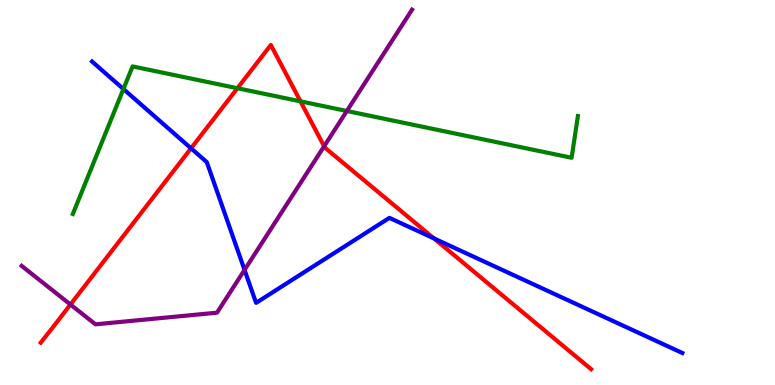[{'lines': ['blue', 'red'], 'intersections': [{'x': 2.46, 'y': 6.15}, {'x': 5.6, 'y': 3.81}]}, {'lines': ['green', 'red'], 'intersections': [{'x': 3.06, 'y': 7.71}, {'x': 3.88, 'y': 7.37}]}, {'lines': ['purple', 'red'], 'intersections': [{'x': 0.909, 'y': 2.09}, {'x': 4.18, 'y': 6.2}]}, {'lines': ['blue', 'green'], 'intersections': [{'x': 1.59, 'y': 7.69}]}, {'lines': ['blue', 'purple'], 'intersections': [{'x': 3.16, 'y': 2.99}]}, {'lines': ['green', 'purple'], 'intersections': [{'x': 4.48, 'y': 7.12}]}]